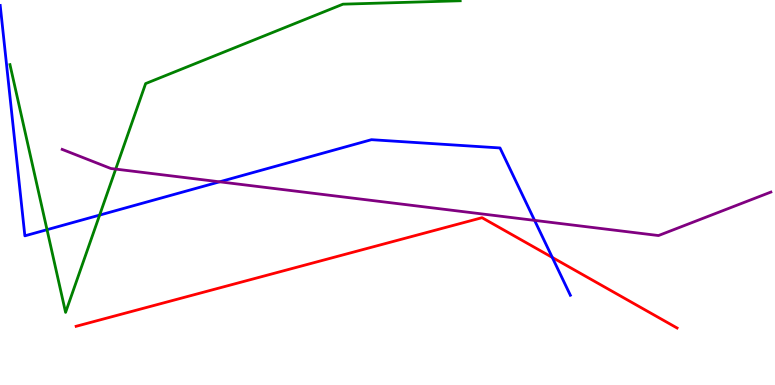[{'lines': ['blue', 'red'], 'intersections': [{'x': 7.13, 'y': 3.31}]}, {'lines': ['green', 'red'], 'intersections': []}, {'lines': ['purple', 'red'], 'intersections': []}, {'lines': ['blue', 'green'], 'intersections': [{'x': 0.607, 'y': 4.03}, {'x': 1.29, 'y': 4.41}]}, {'lines': ['blue', 'purple'], 'intersections': [{'x': 2.83, 'y': 5.28}, {'x': 6.9, 'y': 4.28}]}, {'lines': ['green', 'purple'], 'intersections': [{'x': 1.49, 'y': 5.61}]}]